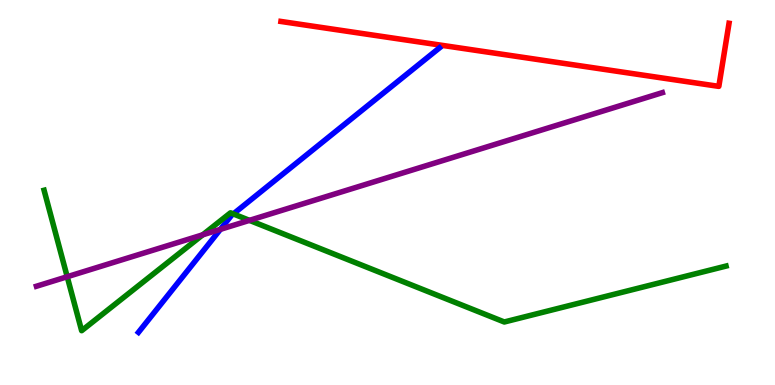[{'lines': ['blue', 'red'], 'intersections': []}, {'lines': ['green', 'red'], 'intersections': []}, {'lines': ['purple', 'red'], 'intersections': []}, {'lines': ['blue', 'green'], 'intersections': [{'x': 3.01, 'y': 4.44}]}, {'lines': ['blue', 'purple'], 'intersections': [{'x': 2.84, 'y': 4.04}]}, {'lines': ['green', 'purple'], 'intersections': [{'x': 0.867, 'y': 2.81}, {'x': 2.62, 'y': 3.9}, {'x': 3.22, 'y': 4.28}]}]